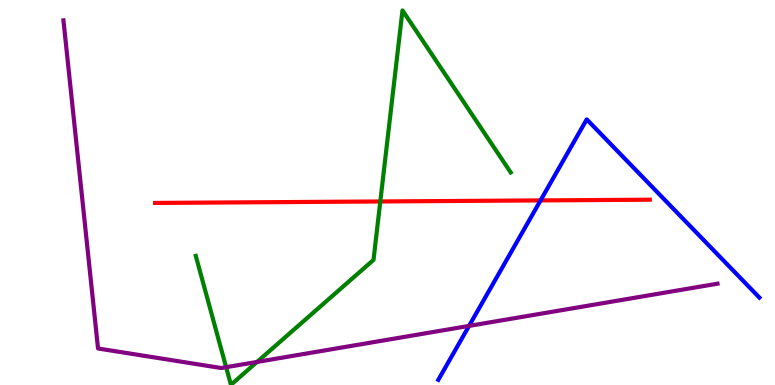[{'lines': ['blue', 'red'], 'intersections': [{'x': 6.97, 'y': 4.79}]}, {'lines': ['green', 'red'], 'intersections': [{'x': 4.91, 'y': 4.77}]}, {'lines': ['purple', 'red'], 'intersections': []}, {'lines': ['blue', 'green'], 'intersections': []}, {'lines': ['blue', 'purple'], 'intersections': [{'x': 6.05, 'y': 1.53}]}, {'lines': ['green', 'purple'], 'intersections': [{'x': 2.92, 'y': 0.463}, {'x': 3.32, 'y': 0.599}]}]